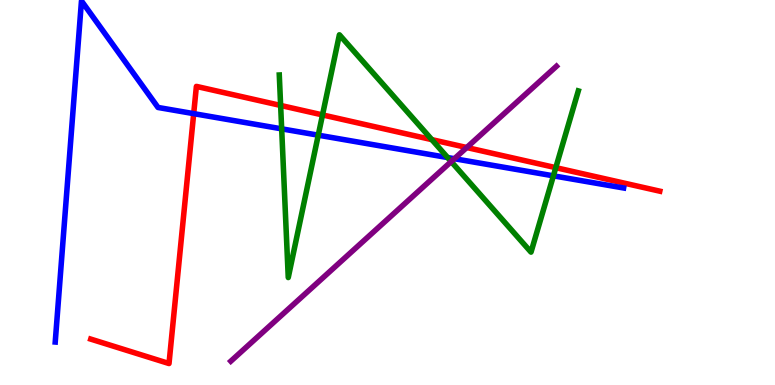[{'lines': ['blue', 'red'], 'intersections': [{'x': 2.5, 'y': 7.05}]}, {'lines': ['green', 'red'], 'intersections': [{'x': 3.62, 'y': 7.26}, {'x': 4.16, 'y': 7.02}, {'x': 5.57, 'y': 6.37}, {'x': 7.17, 'y': 5.65}]}, {'lines': ['purple', 'red'], 'intersections': [{'x': 6.02, 'y': 6.17}]}, {'lines': ['blue', 'green'], 'intersections': [{'x': 3.63, 'y': 6.65}, {'x': 4.11, 'y': 6.49}, {'x': 5.78, 'y': 5.91}, {'x': 7.14, 'y': 5.43}]}, {'lines': ['blue', 'purple'], 'intersections': [{'x': 5.86, 'y': 5.88}]}, {'lines': ['green', 'purple'], 'intersections': [{'x': 5.82, 'y': 5.8}]}]